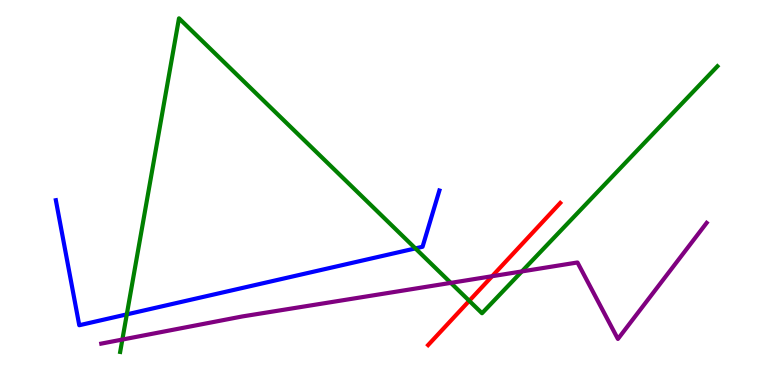[{'lines': ['blue', 'red'], 'intersections': []}, {'lines': ['green', 'red'], 'intersections': [{'x': 6.05, 'y': 2.19}]}, {'lines': ['purple', 'red'], 'intersections': [{'x': 6.35, 'y': 2.83}]}, {'lines': ['blue', 'green'], 'intersections': [{'x': 1.64, 'y': 1.83}, {'x': 5.36, 'y': 3.55}]}, {'lines': ['blue', 'purple'], 'intersections': []}, {'lines': ['green', 'purple'], 'intersections': [{'x': 1.58, 'y': 1.18}, {'x': 5.82, 'y': 2.65}, {'x': 6.73, 'y': 2.95}]}]